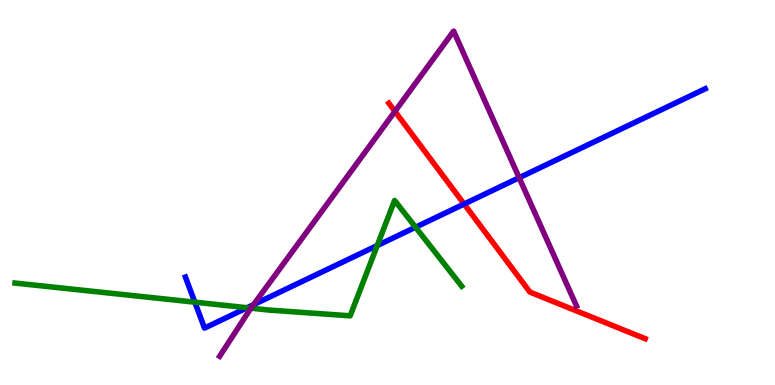[{'lines': ['blue', 'red'], 'intersections': [{'x': 5.99, 'y': 4.7}]}, {'lines': ['green', 'red'], 'intersections': []}, {'lines': ['purple', 'red'], 'intersections': [{'x': 5.1, 'y': 7.11}]}, {'lines': ['blue', 'green'], 'intersections': [{'x': 2.51, 'y': 2.15}, {'x': 3.19, 'y': 2.01}, {'x': 4.87, 'y': 3.62}, {'x': 5.36, 'y': 4.1}]}, {'lines': ['blue', 'purple'], 'intersections': [{'x': 3.27, 'y': 2.09}, {'x': 6.7, 'y': 5.38}]}, {'lines': ['green', 'purple'], 'intersections': [{'x': 3.24, 'y': 2.0}]}]